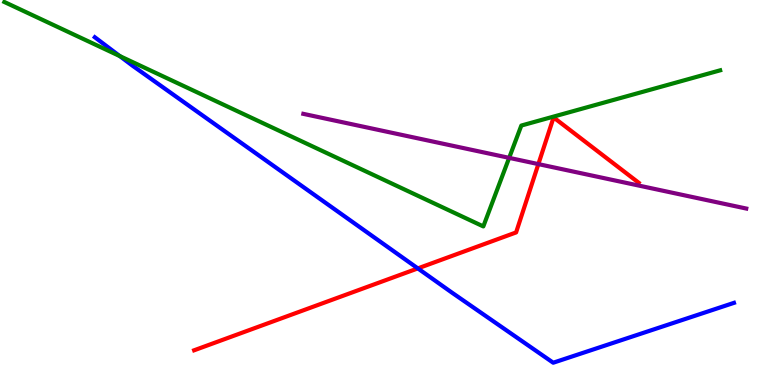[{'lines': ['blue', 'red'], 'intersections': [{'x': 5.39, 'y': 3.03}]}, {'lines': ['green', 'red'], 'intersections': []}, {'lines': ['purple', 'red'], 'intersections': [{'x': 6.95, 'y': 5.74}]}, {'lines': ['blue', 'green'], 'intersections': [{'x': 1.55, 'y': 8.54}]}, {'lines': ['blue', 'purple'], 'intersections': []}, {'lines': ['green', 'purple'], 'intersections': [{'x': 6.57, 'y': 5.9}]}]